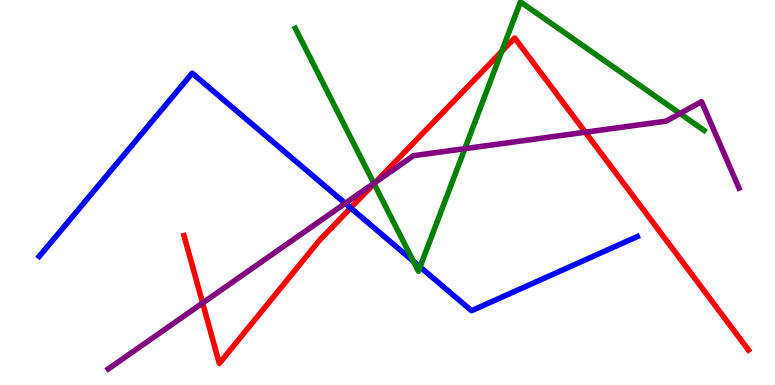[{'lines': ['blue', 'red'], 'intersections': [{'x': 4.53, 'y': 4.6}]}, {'lines': ['green', 'red'], 'intersections': [{'x': 4.83, 'y': 5.23}, {'x': 6.47, 'y': 8.66}]}, {'lines': ['purple', 'red'], 'intersections': [{'x': 2.61, 'y': 2.13}, {'x': 4.85, 'y': 5.27}, {'x': 7.55, 'y': 6.57}]}, {'lines': ['blue', 'green'], 'intersections': [{'x': 5.33, 'y': 3.21}, {'x': 5.42, 'y': 3.07}]}, {'lines': ['blue', 'purple'], 'intersections': [{'x': 4.45, 'y': 4.72}]}, {'lines': ['green', 'purple'], 'intersections': [{'x': 4.82, 'y': 5.24}, {'x': 6.0, 'y': 6.14}, {'x': 8.77, 'y': 7.05}]}]